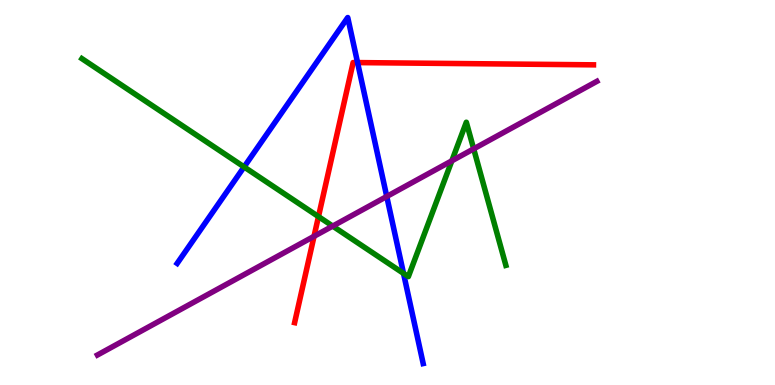[{'lines': ['blue', 'red'], 'intersections': [{'x': 4.61, 'y': 8.37}]}, {'lines': ['green', 'red'], 'intersections': [{'x': 4.11, 'y': 4.37}]}, {'lines': ['purple', 'red'], 'intersections': [{'x': 4.05, 'y': 3.86}]}, {'lines': ['blue', 'green'], 'intersections': [{'x': 3.15, 'y': 5.66}, {'x': 5.21, 'y': 2.9}]}, {'lines': ['blue', 'purple'], 'intersections': [{'x': 4.99, 'y': 4.9}]}, {'lines': ['green', 'purple'], 'intersections': [{'x': 4.29, 'y': 4.13}, {'x': 5.83, 'y': 5.82}, {'x': 6.11, 'y': 6.13}]}]